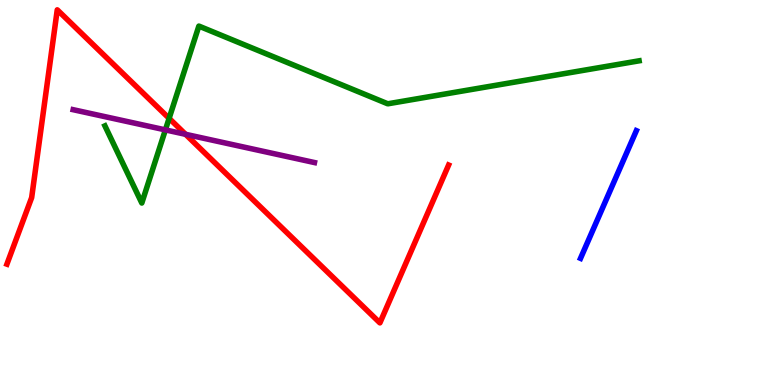[{'lines': ['blue', 'red'], 'intersections': []}, {'lines': ['green', 'red'], 'intersections': [{'x': 2.18, 'y': 6.93}]}, {'lines': ['purple', 'red'], 'intersections': [{'x': 2.39, 'y': 6.51}]}, {'lines': ['blue', 'green'], 'intersections': []}, {'lines': ['blue', 'purple'], 'intersections': []}, {'lines': ['green', 'purple'], 'intersections': [{'x': 2.13, 'y': 6.63}]}]